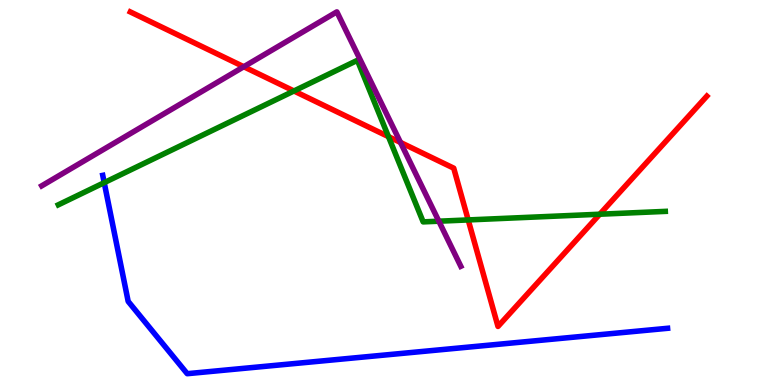[{'lines': ['blue', 'red'], 'intersections': []}, {'lines': ['green', 'red'], 'intersections': [{'x': 3.79, 'y': 7.64}, {'x': 5.01, 'y': 6.45}, {'x': 6.04, 'y': 4.29}, {'x': 7.74, 'y': 4.44}]}, {'lines': ['purple', 'red'], 'intersections': [{'x': 3.15, 'y': 8.27}, {'x': 5.17, 'y': 6.3}]}, {'lines': ['blue', 'green'], 'intersections': [{'x': 1.34, 'y': 5.26}]}, {'lines': ['blue', 'purple'], 'intersections': []}, {'lines': ['green', 'purple'], 'intersections': [{'x': 5.66, 'y': 4.25}]}]